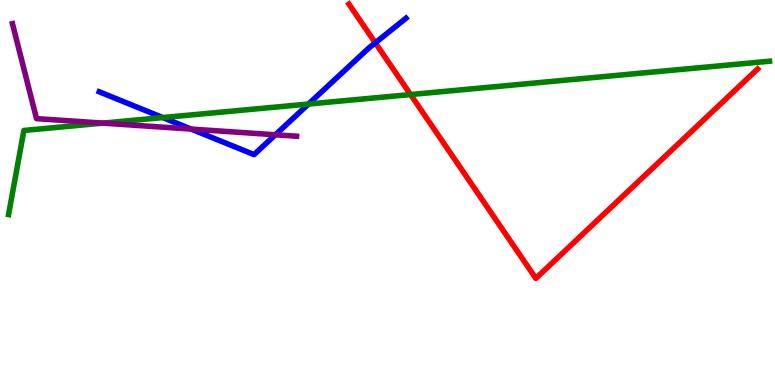[{'lines': ['blue', 'red'], 'intersections': [{'x': 4.84, 'y': 8.89}]}, {'lines': ['green', 'red'], 'intersections': [{'x': 5.3, 'y': 7.54}]}, {'lines': ['purple', 'red'], 'intersections': []}, {'lines': ['blue', 'green'], 'intersections': [{'x': 2.1, 'y': 6.95}, {'x': 3.98, 'y': 7.3}]}, {'lines': ['blue', 'purple'], 'intersections': [{'x': 2.47, 'y': 6.65}, {'x': 3.55, 'y': 6.5}]}, {'lines': ['green', 'purple'], 'intersections': [{'x': 1.33, 'y': 6.8}]}]